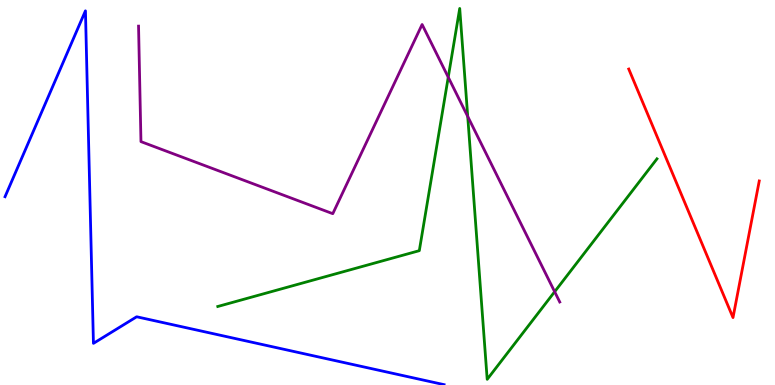[{'lines': ['blue', 'red'], 'intersections': []}, {'lines': ['green', 'red'], 'intersections': []}, {'lines': ['purple', 'red'], 'intersections': []}, {'lines': ['blue', 'green'], 'intersections': []}, {'lines': ['blue', 'purple'], 'intersections': []}, {'lines': ['green', 'purple'], 'intersections': [{'x': 5.78, 'y': 7.99}, {'x': 6.04, 'y': 6.98}, {'x': 7.16, 'y': 2.42}]}]